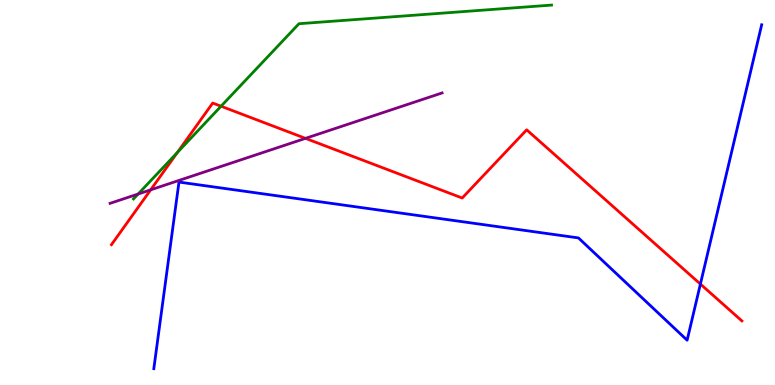[{'lines': ['blue', 'red'], 'intersections': [{'x': 9.04, 'y': 2.62}]}, {'lines': ['green', 'red'], 'intersections': [{'x': 2.29, 'y': 6.04}, {'x': 2.85, 'y': 7.24}]}, {'lines': ['purple', 'red'], 'intersections': [{'x': 1.94, 'y': 5.07}, {'x': 3.94, 'y': 6.41}]}, {'lines': ['blue', 'green'], 'intersections': []}, {'lines': ['blue', 'purple'], 'intersections': []}, {'lines': ['green', 'purple'], 'intersections': [{'x': 1.78, 'y': 4.96}]}]